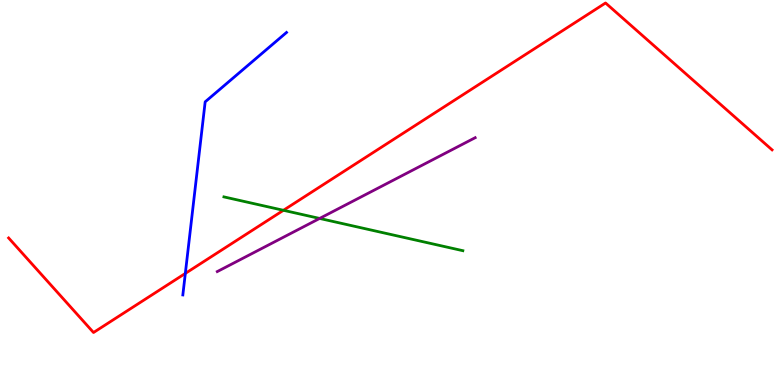[{'lines': ['blue', 'red'], 'intersections': [{'x': 2.39, 'y': 2.9}]}, {'lines': ['green', 'red'], 'intersections': [{'x': 3.66, 'y': 4.54}]}, {'lines': ['purple', 'red'], 'intersections': []}, {'lines': ['blue', 'green'], 'intersections': []}, {'lines': ['blue', 'purple'], 'intersections': []}, {'lines': ['green', 'purple'], 'intersections': [{'x': 4.12, 'y': 4.33}]}]